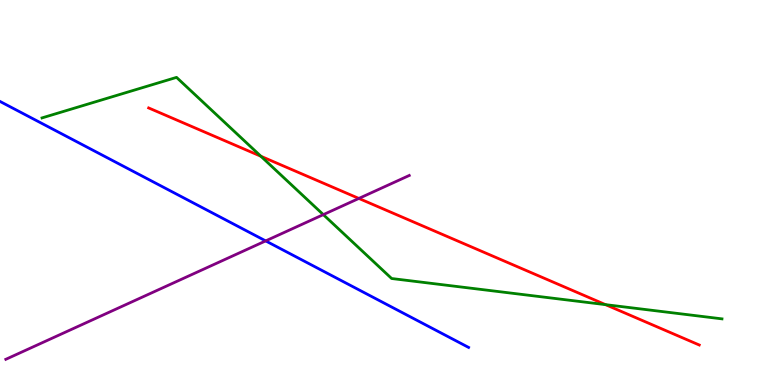[{'lines': ['blue', 'red'], 'intersections': []}, {'lines': ['green', 'red'], 'intersections': [{'x': 3.37, 'y': 5.94}, {'x': 7.81, 'y': 2.09}]}, {'lines': ['purple', 'red'], 'intersections': [{'x': 4.63, 'y': 4.85}]}, {'lines': ['blue', 'green'], 'intersections': []}, {'lines': ['blue', 'purple'], 'intersections': [{'x': 3.43, 'y': 3.74}]}, {'lines': ['green', 'purple'], 'intersections': [{'x': 4.17, 'y': 4.43}]}]